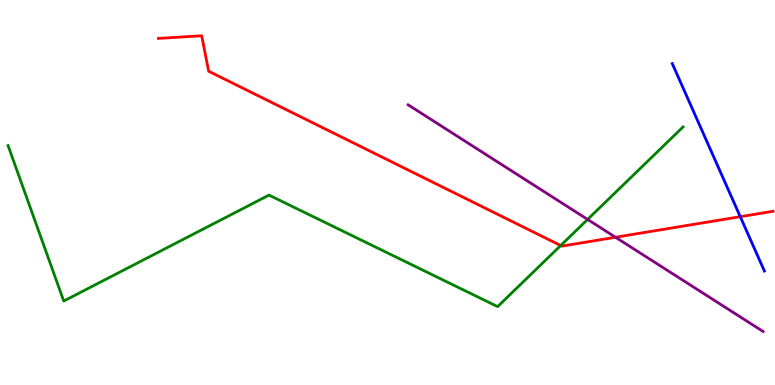[{'lines': ['blue', 'red'], 'intersections': [{'x': 9.55, 'y': 4.37}]}, {'lines': ['green', 'red'], 'intersections': [{'x': 7.23, 'y': 3.62}]}, {'lines': ['purple', 'red'], 'intersections': [{'x': 7.94, 'y': 3.84}]}, {'lines': ['blue', 'green'], 'intersections': []}, {'lines': ['blue', 'purple'], 'intersections': []}, {'lines': ['green', 'purple'], 'intersections': [{'x': 7.58, 'y': 4.3}]}]